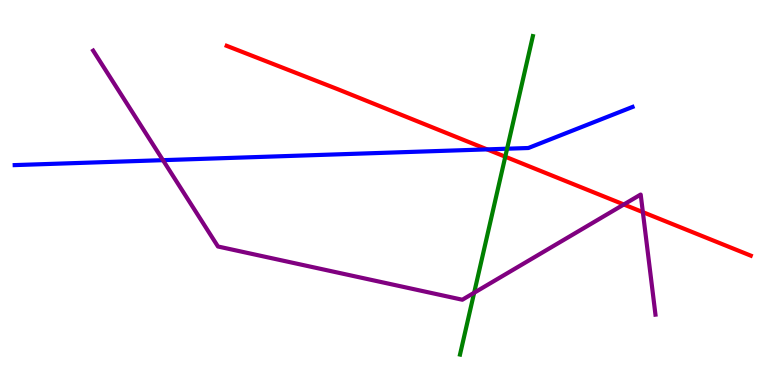[{'lines': ['blue', 'red'], 'intersections': [{'x': 6.28, 'y': 6.12}]}, {'lines': ['green', 'red'], 'intersections': [{'x': 6.52, 'y': 5.93}]}, {'lines': ['purple', 'red'], 'intersections': [{'x': 8.05, 'y': 4.69}, {'x': 8.29, 'y': 4.49}]}, {'lines': ['blue', 'green'], 'intersections': [{'x': 6.54, 'y': 6.14}]}, {'lines': ['blue', 'purple'], 'intersections': [{'x': 2.1, 'y': 5.84}]}, {'lines': ['green', 'purple'], 'intersections': [{'x': 6.12, 'y': 2.4}]}]